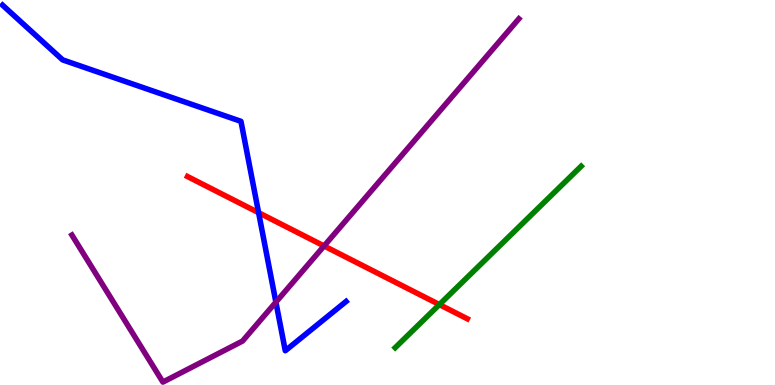[{'lines': ['blue', 'red'], 'intersections': [{'x': 3.34, 'y': 4.48}]}, {'lines': ['green', 'red'], 'intersections': [{'x': 5.67, 'y': 2.09}]}, {'lines': ['purple', 'red'], 'intersections': [{'x': 4.18, 'y': 3.61}]}, {'lines': ['blue', 'green'], 'intersections': []}, {'lines': ['blue', 'purple'], 'intersections': [{'x': 3.56, 'y': 2.15}]}, {'lines': ['green', 'purple'], 'intersections': []}]